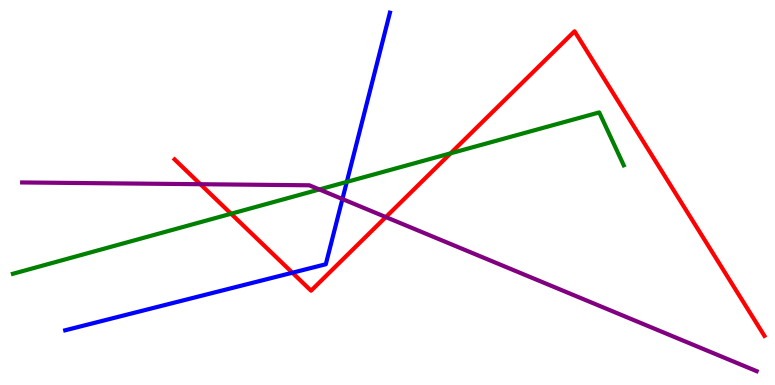[{'lines': ['blue', 'red'], 'intersections': [{'x': 3.77, 'y': 2.92}]}, {'lines': ['green', 'red'], 'intersections': [{'x': 2.98, 'y': 4.45}, {'x': 5.81, 'y': 6.02}]}, {'lines': ['purple', 'red'], 'intersections': [{'x': 2.59, 'y': 5.22}, {'x': 4.98, 'y': 4.36}]}, {'lines': ['blue', 'green'], 'intersections': [{'x': 4.47, 'y': 5.28}]}, {'lines': ['blue', 'purple'], 'intersections': [{'x': 4.42, 'y': 4.83}]}, {'lines': ['green', 'purple'], 'intersections': [{'x': 4.12, 'y': 5.08}]}]